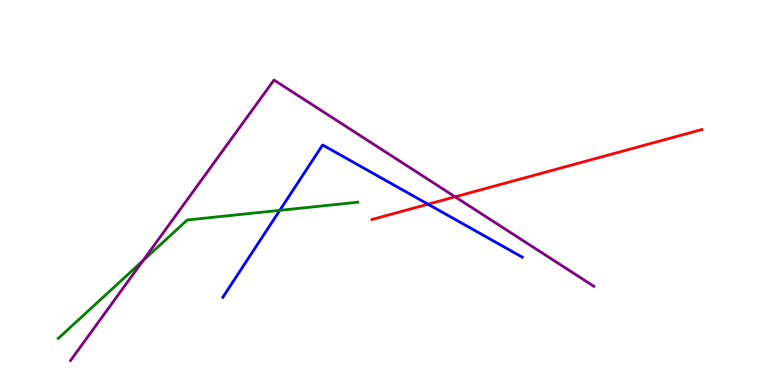[{'lines': ['blue', 'red'], 'intersections': [{'x': 5.52, 'y': 4.7}]}, {'lines': ['green', 'red'], 'intersections': []}, {'lines': ['purple', 'red'], 'intersections': [{'x': 5.87, 'y': 4.89}]}, {'lines': ['blue', 'green'], 'intersections': [{'x': 3.61, 'y': 4.54}]}, {'lines': ['blue', 'purple'], 'intersections': []}, {'lines': ['green', 'purple'], 'intersections': [{'x': 1.85, 'y': 3.23}]}]